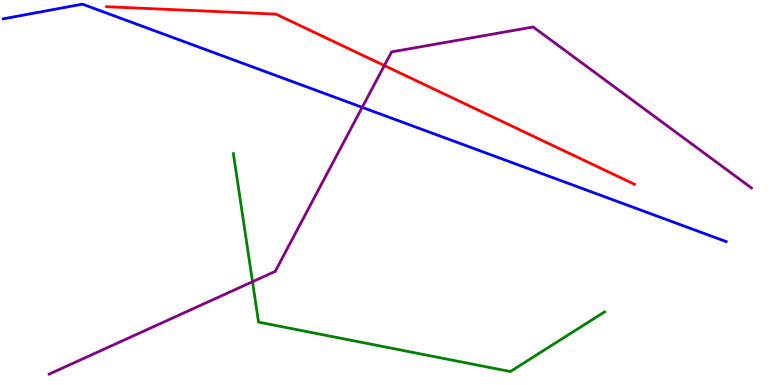[{'lines': ['blue', 'red'], 'intersections': []}, {'lines': ['green', 'red'], 'intersections': []}, {'lines': ['purple', 'red'], 'intersections': [{'x': 4.96, 'y': 8.3}]}, {'lines': ['blue', 'green'], 'intersections': []}, {'lines': ['blue', 'purple'], 'intersections': [{'x': 4.67, 'y': 7.21}]}, {'lines': ['green', 'purple'], 'intersections': [{'x': 3.26, 'y': 2.68}]}]